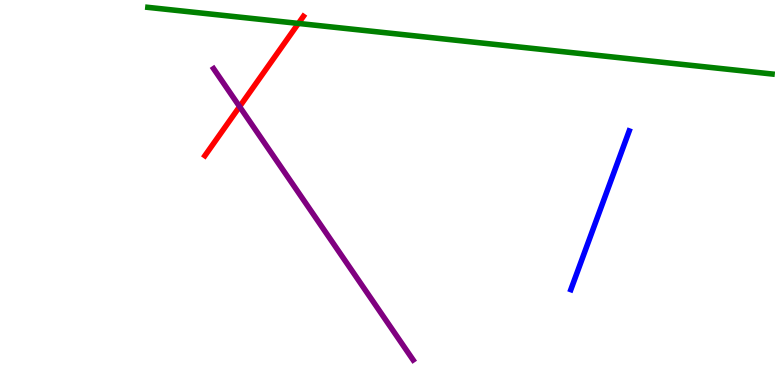[{'lines': ['blue', 'red'], 'intersections': []}, {'lines': ['green', 'red'], 'intersections': [{'x': 3.85, 'y': 9.39}]}, {'lines': ['purple', 'red'], 'intersections': [{'x': 3.09, 'y': 7.23}]}, {'lines': ['blue', 'green'], 'intersections': []}, {'lines': ['blue', 'purple'], 'intersections': []}, {'lines': ['green', 'purple'], 'intersections': []}]